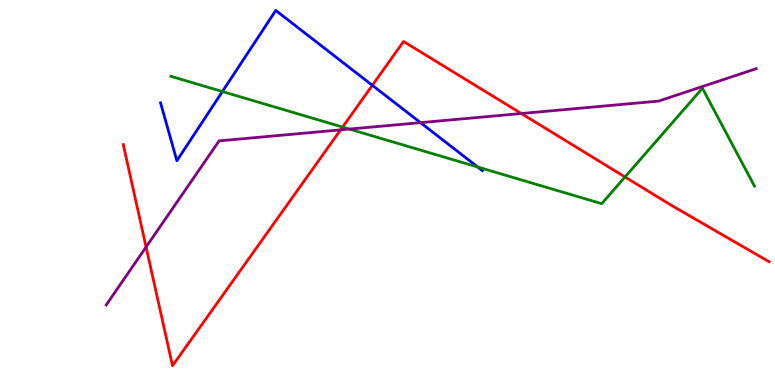[{'lines': ['blue', 'red'], 'intersections': [{'x': 4.8, 'y': 7.78}]}, {'lines': ['green', 'red'], 'intersections': [{'x': 4.42, 'y': 6.7}, {'x': 8.06, 'y': 5.4}]}, {'lines': ['purple', 'red'], 'intersections': [{'x': 1.88, 'y': 3.58}, {'x': 4.39, 'y': 6.63}, {'x': 6.73, 'y': 7.05}]}, {'lines': ['blue', 'green'], 'intersections': [{'x': 2.87, 'y': 7.62}, {'x': 6.16, 'y': 5.66}]}, {'lines': ['blue', 'purple'], 'intersections': [{'x': 5.43, 'y': 6.81}]}, {'lines': ['green', 'purple'], 'intersections': [{'x': 4.51, 'y': 6.65}]}]